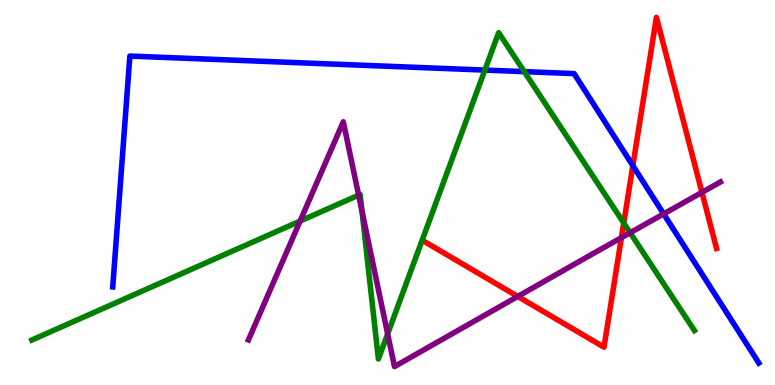[{'lines': ['blue', 'red'], 'intersections': [{'x': 8.17, 'y': 5.7}]}, {'lines': ['green', 'red'], 'intersections': [{'x': 8.05, 'y': 4.21}]}, {'lines': ['purple', 'red'], 'intersections': [{'x': 6.68, 'y': 2.3}, {'x': 8.02, 'y': 3.83}, {'x': 9.06, 'y': 5.0}]}, {'lines': ['blue', 'green'], 'intersections': [{'x': 6.26, 'y': 8.18}, {'x': 6.76, 'y': 8.14}]}, {'lines': ['blue', 'purple'], 'intersections': [{'x': 8.56, 'y': 4.44}]}, {'lines': ['green', 'purple'], 'intersections': [{'x': 3.87, 'y': 4.26}, {'x': 4.63, 'y': 4.93}, {'x': 4.67, 'y': 4.51}, {'x': 5.0, 'y': 1.33}, {'x': 8.13, 'y': 3.95}]}]